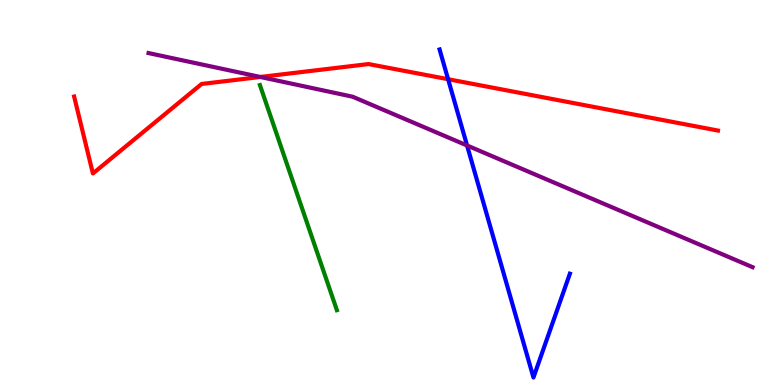[{'lines': ['blue', 'red'], 'intersections': [{'x': 5.78, 'y': 7.94}]}, {'lines': ['green', 'red'], 'intersections': []}, {'lines': ['purple', 'red'], 'intersections': [{'x': 3.36, 'y': 8.0}]}, {'lines': ['blue', 'green'], 'intersections': []}, {'lines': ['blue', 'purple'], 'intersections': [{'x': 6.03, 'y': 6.22}]}, {'lines': ['green', 'purple'], 'intersections': []}]